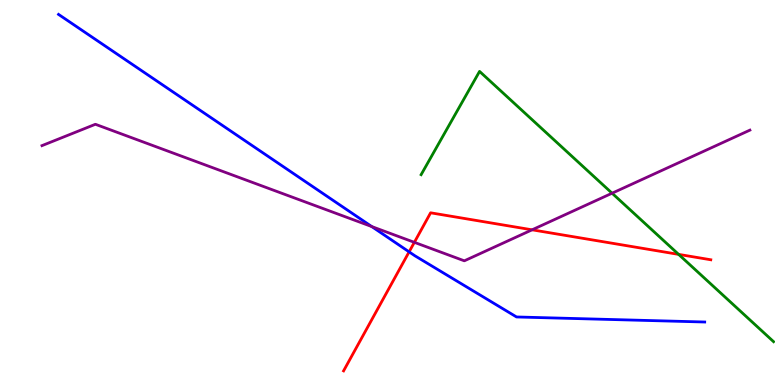[{'lines': ['blue', 'red'], 'intersections': [{'x': 5.28, 'y': 3.46}]}, {'lines': ['green', 'red'], 'intersections': [{'x': 8.76, 'y': 3.39}]}, {'lines': ['purple', 'red'], 'intersections': [{'x': 5.35, 'y': 3.71}, {'x': 6.87, 'y': 4.03}]}, {'lines': ['blue', 'green'], 'intersections': []}, {'lines': ['blue', 'purple'], 'intersections': [{'x': 4.8, 'y': 4.12}]}, {'lines': ['green', 'purple'], 'intersections': [{'x': 7.9, 'y': 4.98}]}]